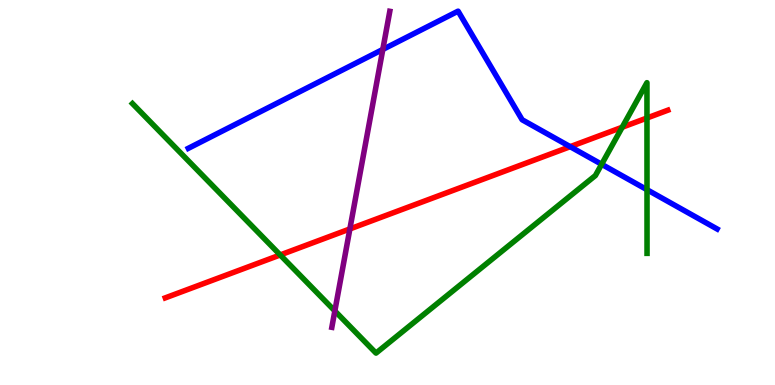[{'lines': ['blue', 'red'], 'intersections': [{'x': 7.36, 'y': 6.19}]}, {'lines': ['green', 'red'], 'intersections': [{'x': 3.62, 'y': 3.38}, {'x': 8.03, 'y': 6.69}, {'x': 8.35, 'y': 6.94}]}, {'lines': ['purple', 'red'], 'intersections': [{'x': 4.51, 'y': 4.05}]}, {'lines': ['blue', 'green'], 'intersections': [{'x': 7.76, 'y': 5.73}, {'x': 8.35, 'y': 5.07}]}, {'lines': ['blue', 'purple'], 'intersections': [{'x': 4.94, 'y': 8.72}]}, {'lines': ['green', 'purple'], 'intersections': [{'x': 4.32, 'y': 1.92}]}]